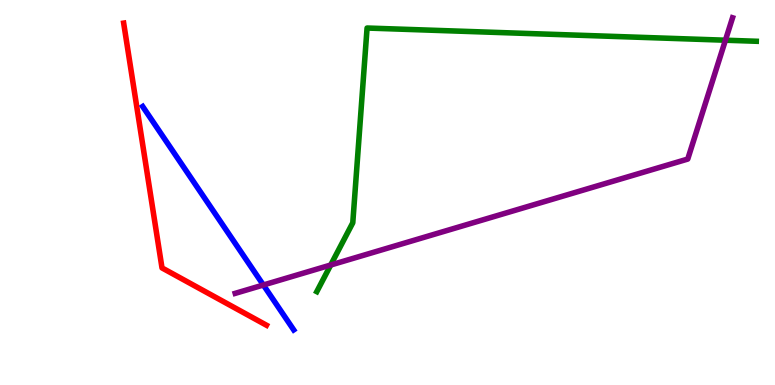[{'lines': ['blue', 'red'], 'intersections': []}, {'lines': ['green', 'red'], 'intersections': []}, {'lines': ['purple', 'red'], 'intersections': []}, {'lines': ['blue', 'green'], 'intersections': []}, {'lines': ['blue', 'purple'], 'intersections': [{'x': 3.4, 'y': 2.6}]}, {'lines': ['green', 'purple'], 'intersections': [{'x': 4.27, 'y': 3.12}, {'x': 9.36, 'y': 8.96}]}]